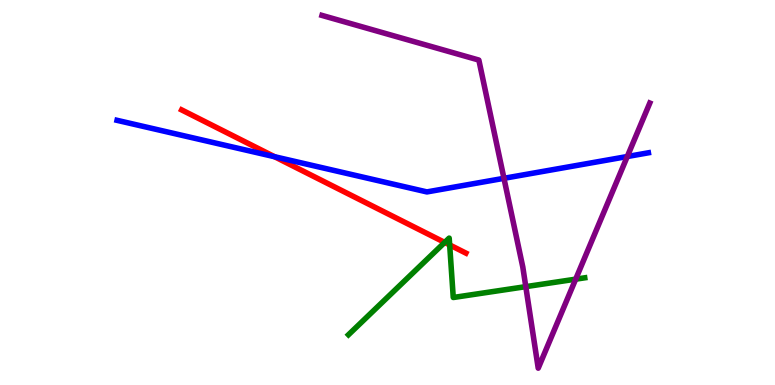[{'lines': ['blue', 'red'], 'intersections': [{'x': 3.54, 'y': 5.93}]}, {'lines': ['green', 'red'], 'intersections': [{'x': 5.74, 'y': 3.7}, {'x': 5.8, 'y': 3.64}]}, {'lines': ['purple', 'red'], 'intersections': []}, {'lines': ['blue', 'green'], 'intersections': []}, {'lines': ['blue', 'purple'], 'intersections': [{'x': 6.5, 'y': 5.37}, {'x': 8.09, 'y': 5.93}]}, {'lines': ['green', 'purple'], 'intersections': [{'x': 6.78, 'y': 2.55}, {'x': 7.43, 'y': 2.75}]}]